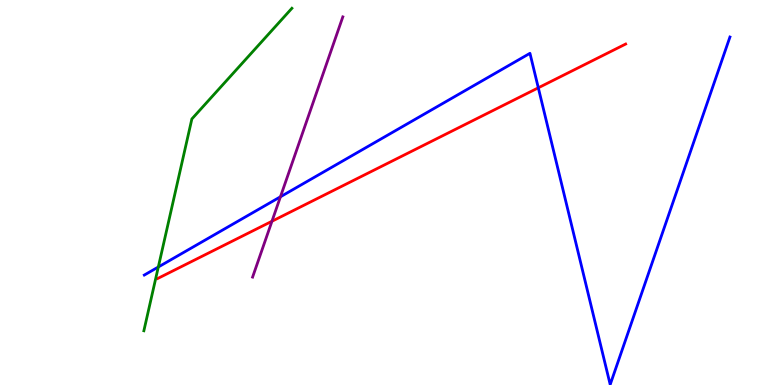[{'lines': ['blue', 'red'], 'intersections': [{'x': 6.95, 'y': 7.72}]}, {'lines': ['green', 'red'], 'intersections': []}, {'lines': ['purple', 'red'], 'intersections': [{'x': 3.51, 'y': 4.25}]}, {'lines': ['blue', 'green'], 'intersections': [{'x': 2.04, 'y': 3.06}]}, {'lines': ['blue', 'purple'], 'intersections': [{'x': 3.62, 'y': 4.89}]}, {'lines': ['green', 'purple'], 'intersections': []}]